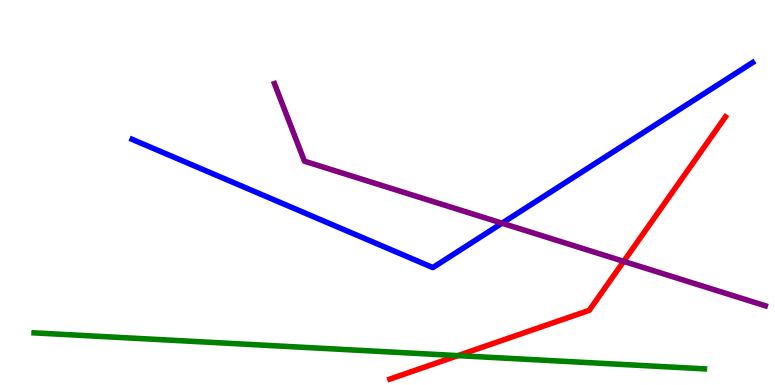[{'lines': ['blue', 'red'], 'intersections': []}, {'lines': ['green', 'red'], 'intersections': [{'x': 5.91, 'y': 0.763}]}, {'lines': ['purple', 'red'], 'intersections': [{'x': 8.05, 'y': 3.21}]}, {'lines': ['blue', 'green'], 'intersections': []}, {'lines': ['blue', 'purple'], 'intersections': [{'x': 6.48, 'y': 4.2}]}, {'lines': ['green', 'purple'], 'intersections': []}]